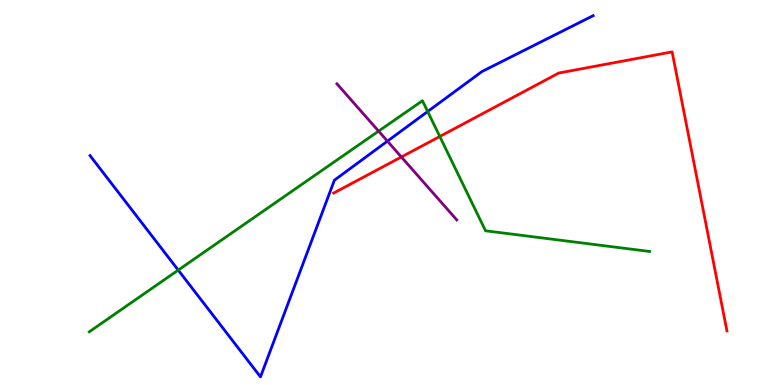[{'lines': ['blue', 'red'], 'intersections': []}, {'lines': ['green', 'red'], 'intersections': [{'x': 5.67, 'y': 6.46}]}, {'lines': ['purple', 'red'], 'intersections': [{'x': 5.18, 'y': 5.92}]}, {'lines': ['blue', 'green'], 'intersections': [{'x': 2.3, 'y': 2.98}, {'x': 5.52, 'y': 7.1}]}, {'lines': ['blue', 'purple'], 'intersections': [{'x': 5.0, 'y': 6.33}]}, {'lines': ['green', 'purple'], 'intersections': [{'x': 4.89, 'y': 6.59}]}]